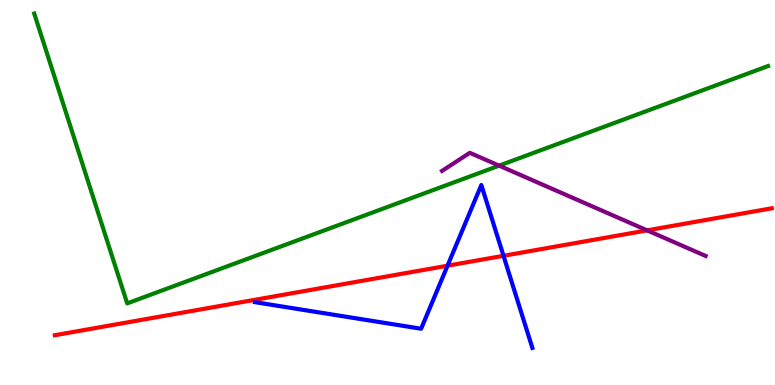[{'lines': ['blue', 'red'], 'intersections': [{'x': 5.77, 'y': 3.1}, {'x': 6.5, 'y': 3.36}]}, {'lines': ['green', 'red'], 'intersections': []}, {'lines': ['purple', 'red'], 'intersections': [{'x': 8.35, 'y': 4.02}]}, {'lines': ['blue', 'green'], 'intersections': []}, {'lines': ['blue', 'purple'], 'intersections': []}, {'lines': ['green', 'purple'], 'intersections': [{'x': 6.44, 'y': 5.7}]}]